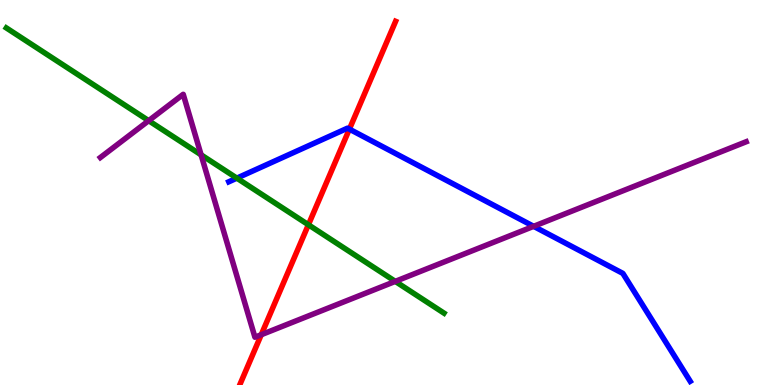[{'lines': ['blue', 'red'], 'intersections': [{'x': 4.51, 'y': 6.65}]}, {'lines': ['green', 'red'], 'intersections': [{'x': 3.98, 'y': 4.16}]}, {'lines': ['purple', 'red'], 'intersections': [{'x': 3.37, 'y': 1.31}]}, {'lines': ['blue', 'green'], 'intersections': [{'x': 3.06, 'y': 5.37}]}, {'lines': ['blue', 'purple'], 'intersections': [{'x': 6.89, 'y': 4.12}]}, {'lines': ['green', 'purple'], 'intersections': [{'x': 1.92, 'y': 6.87}, {'x': 2.59, 'y': 5.98}, {'x': 5.1, 'y': 2.69}]}]